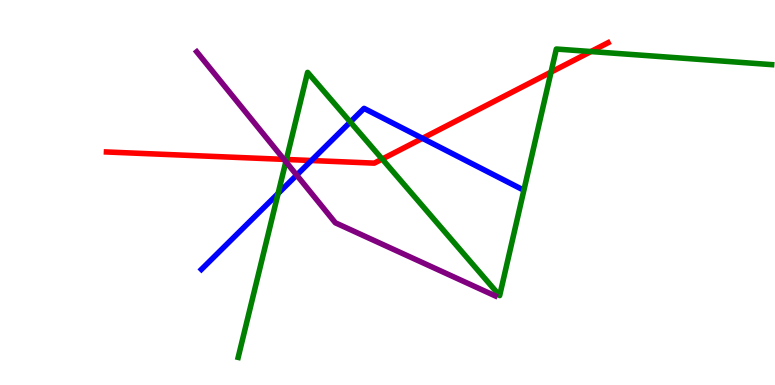[{'lines': ['blue', 'red'], 'intersections': [{'x': 4.02, 'y': 5.83}, {'x': 5.45, 'y': 6.41}]}, {'lines': ['green', 'red'], 'intersections': [{'x': 3.7, 'y': 5.86}, {'x': 4.93, 'y': 5.87}, {'x': 7.11, 'y': 8.13}, {'x': 7.63, 'y': 8.66}]}, {'lines': ['purple', 'red'], 'intersections': [{'x': 3.66, 'y': 5.86}]}, {'lines': ['blue', 'green'], 'intersections': [{'x': 3.59, 'y': 4.97}, {'x': 4.52, 'y': 6.83}]}, {'lines': ['blue', 'purple'], 'intersections': [{'x': 3.83, 'y': 5.45}]}, {'lines': ['green', 'purple'], 'intersections': [{'x': 3.69, 'y': 5.8}]}]